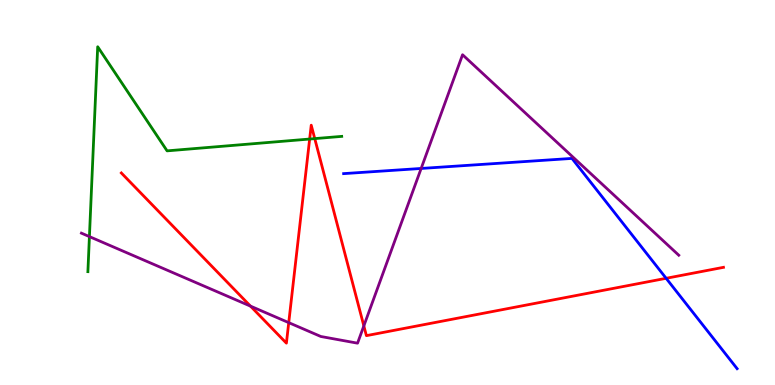[{'lines': ['blue', 'red'], 'intersections': [{'x': 8.6, 'y': 2.77}]}, {'lines': ['green', 'red'], 'intersections': [{'x': 4.0, 'y': 6.39}, {'x': 4.06, 'y': 6.4}]}, {'lines': ['purple', 'red'], 'intersections': [{'x': 3.23, 'y': 2.05}, {'x': 3.73, 'y': 1.62}, {'x': 4.69, 'y': 1.54}]}, {'lines': ['blue', 'green'], 'intersections': []}, {'lines': ['blue', 'purple'], 'intersections': [{'x': 5.43, 'y': 5.62}]}, {'lines': ['green', 'purple'], 'intersections': [{'x': 1.15, 'y': 3.85}]}]